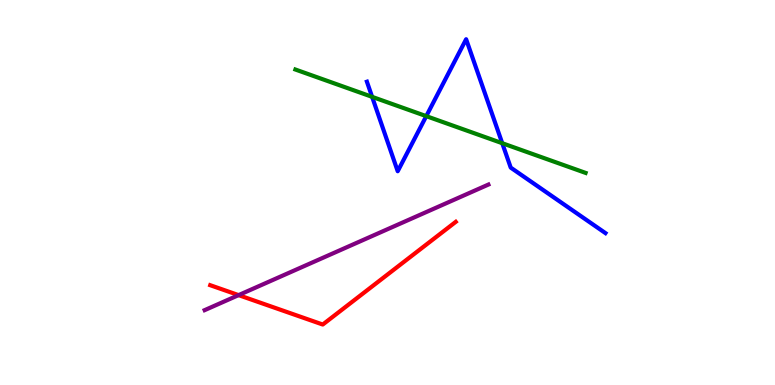[{'lines': ['blue', 'red'], 'intersections': []}, {'lines': ['green', 'red'], 'intersections': []}, {'lines': ['purple', 'red'], 'intersections': [{'x': 3.08, 'y': 2.33}]}, {'lines': ['blue', 'green'], 'intersections': [{'x': 4.8, 'y': 7.48}, {'x': 5.5, 'y': 6.98}, {'x': 6.48, 'y': 6.28}]}, {'lines': ['blue', 'purple'], 'intersections': []}, {'lines': ['green', 'purple'], 'intersections': []}]